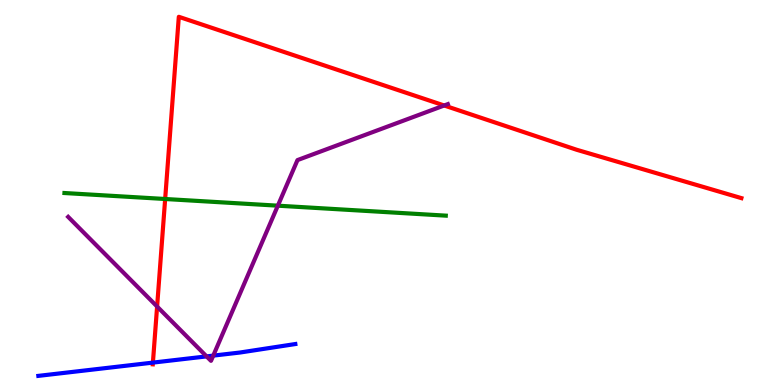[{'lines': ['blue', 'red'], 'intersections': [{'x': 1.97, 'y': 0.582}]}, {'lines': ['green', 'red'], 'intersections': [{'x': 2.13, 'y': 4.83}]}, {'lines': ['purple', 'red'], 'intersections': [{'x': 2.03, 'y': 2.04}, {'x': 5.73, 'y': 7.26}]}, {'lines': ['blue', 'green'], 'intersections': []}, {'lines': ['blue', 'purple'], 'intersections': [{'x': 2.67, 'y': 0.743}, {'x': 2.75, 'y': 0.763}]}, {'lines': ['green', 'purple'], 'intersections': [{'x': 3.59, 'y': 4.66}]}]